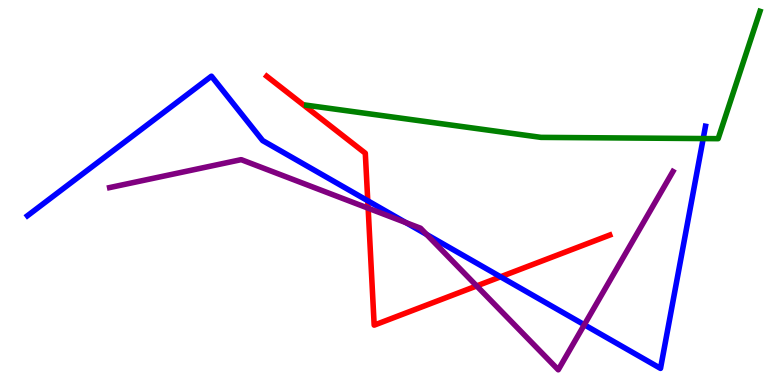[{'lines': ['blue', 'red'], 'intersections': [{'x': 4.75, 'y': 4.79}, {'x': 6.46, 'y': 2.81}]}, {'lines': ['green', 'red'], 'intersections': []}, {'lines': ['purple', 'red'], 'intersections': [{'x': 4.75, 'y': 4.59}, {'x': 6.15, 'y': 2.57}]}, {'lines': ['blue', 'green'], 'intersections': [{'x': 9.07, 'y': 6.4}]}, {'lines': ['blue', 'purple'], 'intersections': [{'x': 5.24, 'y': 4.22}, {'x': 5.5, 'y': 3.91}, {'x': 7.54, 'y': 1.56}]}, {'lines': ['green', 'purple'], 'intersections': []}]